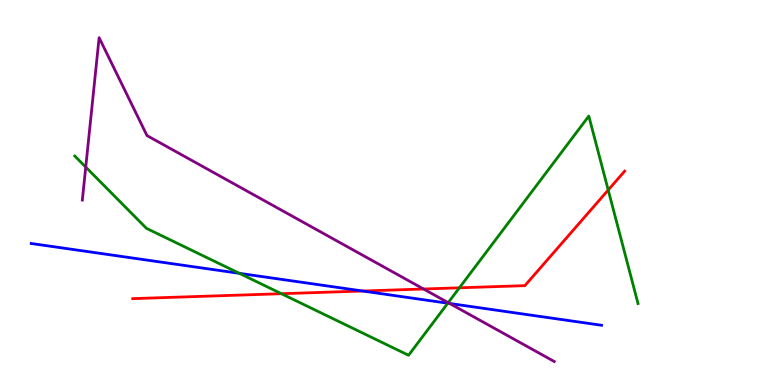[{'lines': ['blue', 'red'], 'intersections': [{'x': 4.68, 'y': 2.44}]}, {'lines': ['green', 'red'], 'intersections': [{'x': 3.63, 'y': 2.37}, {'x': 5.93, 'y': 2.52}, {'x': 7.85, 'y': 5.06}]}, {'lines': ['purple', 'red'], 'intersections': [{'x': 5.47, 'y': 2.49}]}, {'lines': ['blue', 'green'], 'intersections': [{'x': 3.09, 'y': 2.9}, {'x': 5.78, 'y': 2.12}]}, {'lines': ['blue', 'purple'], 'intersections': [{'x': 5.8, 'y': 2.12}]}, {'lines': ['green', 'purple'], 'intersections': [{'x': 1.11, 'y': 5.66}, {'x': 5.78, 'y': 2.14}]}]